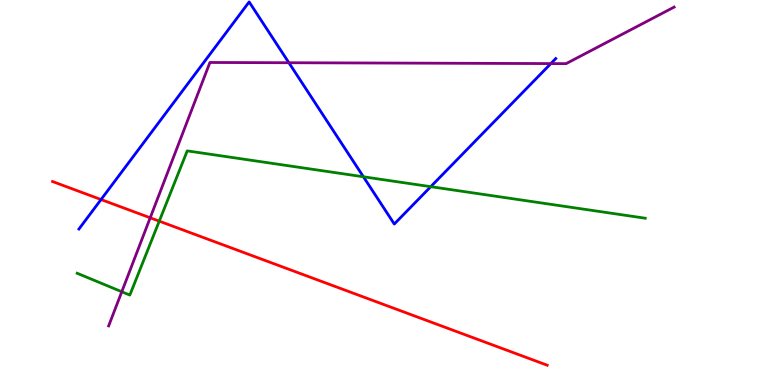[{'lines': ['blue', 'red'], 'intersections': [{'x': 1.3, 'y': 4.82}]}, {'lines': ['green', 'red'], 'intersections': [{'x': 2.05, 'y': 4.26}]}, {'lines': ['purple', 'red'], 'intersections': [{'x': 1.94, 'y': 4.34}]}, {'lines': ['blue', 'green'], 'intersections': [{'x': 4.69, 'y': 5.41}, {'x': 5.56, 'y': 5.15}]}, {'lines': ['blue', 'purple'], 'intersections': [{'x': 3.73, 'y': 8.37}, {'x': 7.11, 'y': 8.35}]}, {'lines': ['green', 'purple'], 'intersections': [{'x': 1.57, 'y': 2.42}]}]